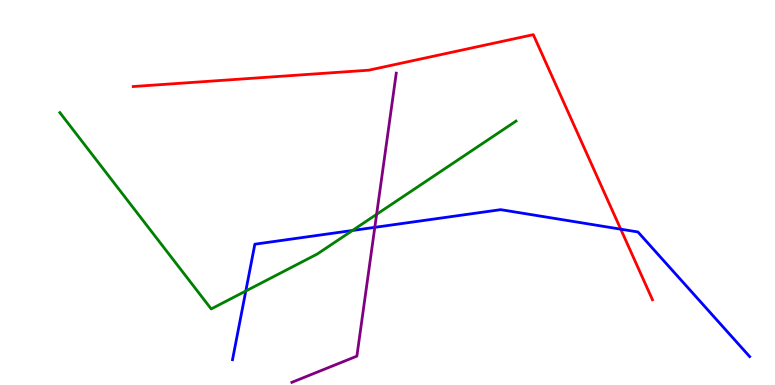[{'lines': ['blue', 'red'], 'intersections': [{'x': 8.01, 'y': 4.05}]}, {'lines': ['green', 'red'], 'intersections': []}, {'lines': ['purple', 'red'], 'intersections': []}, {'lines': ['blue', 'green'], 'intersections': [{'x': 3.17, 'y': 2.44}, {'x': 4.55, 'y': 4.01}]}, {'lines': ['blue', 'purple'], 'intersections': [{'x': 4.84, 'y': 4.09}]}, {'lines': ['green', 'purple'], 'intersections': [{'x': 4.86, 'y': 4.43}]}]